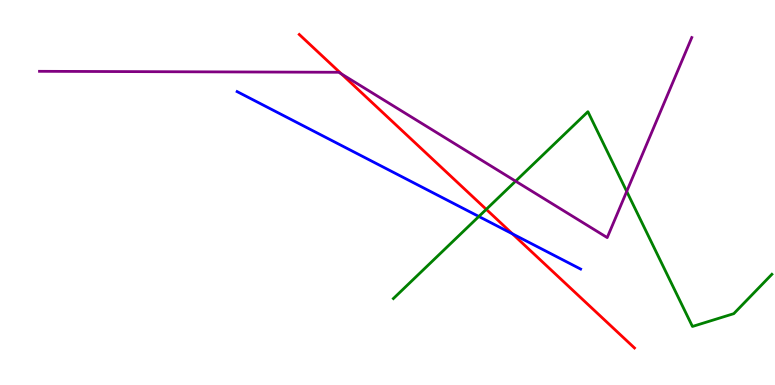[{'lines': ['blue', 'red'], 'intersections': [{'x': 6.61, 'y': 3.93}]}, {'lines': ['green', 'red'], 'intersections': [{'x': 6.27, 'y': 4.56}]}, {'lines': ['purple', 'red'], 'intersections': [{'x': 4.41, 'y': 8.08}]}, {'lines': ['blue', 'green'], 'intersections': [{'x': 6.18, 'y': 4.38}]}, {'lines': ['blue', 'purple'], 'intersections': []}, {'lines': ['green', 'purple'], 'intersections': [{'x': 6.65, 'y': 5.29}, {'x': 8.09, 'y': 5.03}]}]